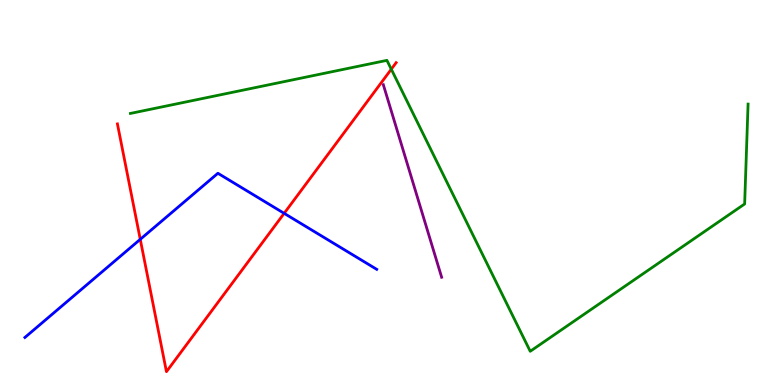[{'lines': ['blue', 'red'], 'intersections': [{'x': 1.81, 'y': 3.78}, {'x': 3.67, 'y': 4.46}]}, {'lines': ['green', 'red'], 'intersections': [{'x': 5.05, 'y': 8.2}]}, {'lines': ['purple', 'red'], 'intersections': []}, {'lines': ['blue', 'green'], 'intersections': []}, {'lines': ['blue', 'purple'], 'intersections': []}, {'lines': ['green', 'purple'], 'intersections': []}]